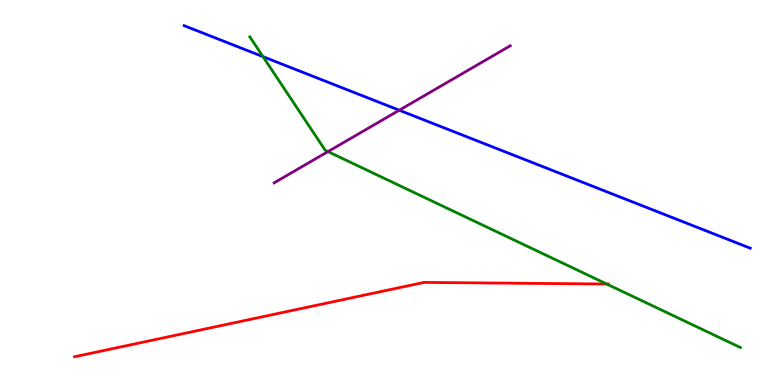[{'lines': ['blue', 'red'], 'intersections': []}, {'lines': ['green', 'red'], 'intersections': [{'x': 7.83, 'y': 2.62}]}, {'lines': ['purple', 'red'], 'intersections': []}, {'lines': ['blue', 'green'], 'intersections': [{'x': 3.39, 'y': 8.53}]}, {'lines': ['blue', 'purple'], 'intersections': [{'x': 5.15, 'y': 7.14}]}, {'lines': ['green', 'purple'], 'intersections': [{'x': 4.23, 'y': 6.06}]}]